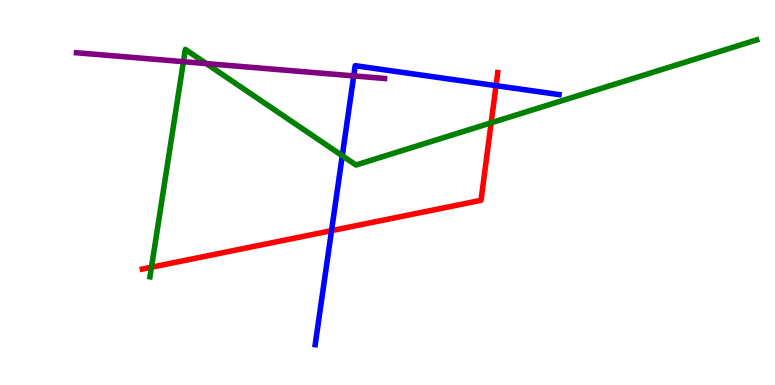[{'lines': ['blue', 'red'], 'intersections': [{'x': 4.28, 'y': 4.01}, {'x': 6.4, 'y': 7.78}]}, {'lines': ['green', 'red'], 'intersections': [{'x': 1.95, 'y': 3.06}, {'x': 6.34, 'y': 6.81}]}, {'lines': ['purple', 'red'], 'intersections': []}, {'lines': ['blue', 'green'], 'intersections': [{'x': 4.42, 'y': 5.96}]}, {'lines': ['blue', 'purple'], 'intersections': [{'x': 4.56, 'y': 8.03}]}, {'lines': ['green', 'purple'], 'intersections': [{'x': 2.37, 'y': 8.4}, {'x': 2.66, 'y': 8.35}]}]